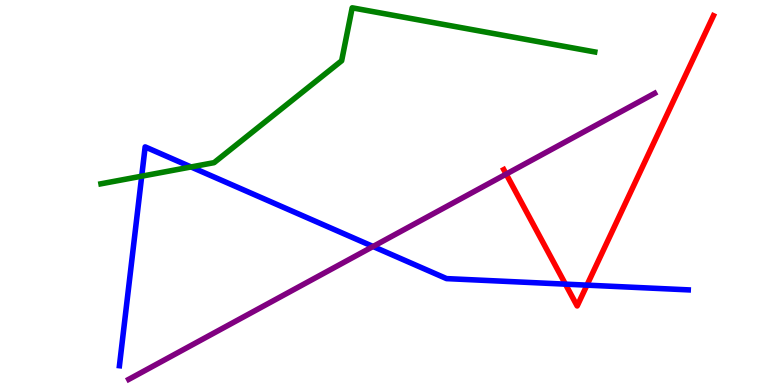[{'lines': ['blue', 'red'], 'intersections': [{'x': 7.3, 'y': 2.62}, {'x': 7.57, 'y': 2.59}]}, {'lines': ['green', 'red'], 'intersections': []}, {'lines': ['purple', 'red'], 'intersections': [{'x': 6.53, 'y': 5.48}]}, {'lines': ['blue', 'green'], 'intersections': [{'x': 1.83, 'y': 5.42}, {'x': 2.47, 'y': 5.66}]}, {'lines': ['blue', 'purple'], 'intersections': [{'x': 4.81, 'y': 3.6}]}, {'lines': ['green', 'purple'], 'intersections': []}]